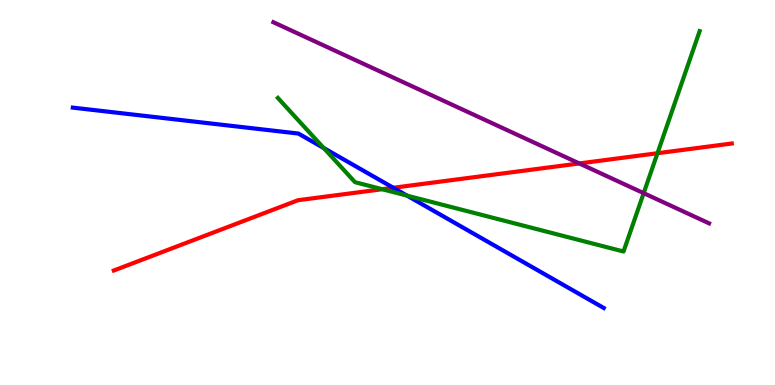[{'lines': ['blue', 'red'], 'intersections': [{'x': 5.07, 'y': 5.12}]}, {'lines': ['green', 'red'], 'intersections': [{'x': 4.93, 'y': 5.09}, {'x': 8.48, 'y': 6.02}]}, {'lines': ['purple', 'red'], 'intersections': [{'x': 7.48, 'y': 5.75}]}, {'lines': ['blue', 'green'], 'intersections': [{'x': 4.18, 'y': 6.15}, {'x': 5.25, 'y': 4.92}]}, {'lines': ['blue', 'purple'], 'intersections': []}, {'lines': ['green', 'purple'], 'intersections': [{'x': 8.31, 'y': 4.98}]}]